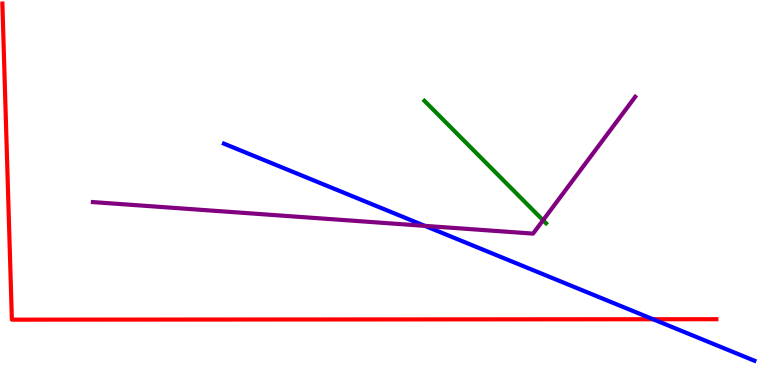[{'lines': ['blue', 'red'], 'intersections': [{'x': 8.43, 'y': 1.71}]}, {'lines': ['green', 'red'], 'intersections': []}, {'lines': ['purple', 'red'], 'intersections': []}, {'lines': ['blue', 'green'], 'intersections': []}, {'lines': ['blue', 'purple'], 'intersections': [{'x': 5.48, 'y': 4.13}]}, {'lines': ['green', 'purple'], 'intersections': [{'x': 7.01, 'y': 4.28}]}]